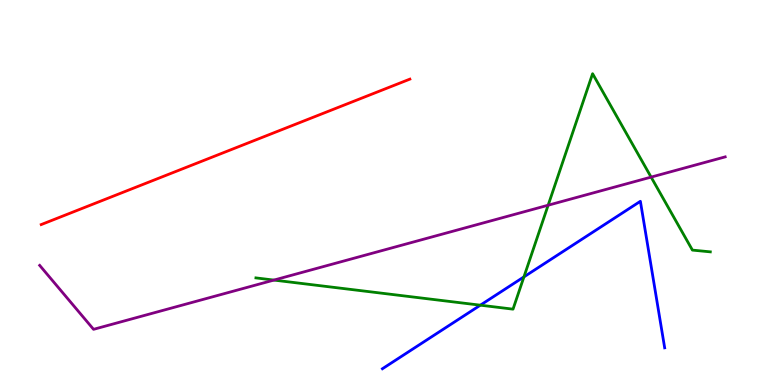[{'lines': ['blue', 'red'], 'intersections': []}, {'lines': ['green', 'red'], 'intersections': []}, {'lines': ['purple', 'red'], 'intersections': []}, {'lines': ['blue', 'green'], 'intersections': [{'x': 6.2, 'y': 2.07}, {'x': 6.76, 'y': 2.81}]}, {'lines': ['blue', 'purple'], 'intersections': []}, {'lines': ['green', 'purple'], 'intersections': [{'x': 3.53, 'y': 2.73}, {'x': 7.07, 'y': 4.67}, {'x': 8.4, 'y': 5.4}]}]